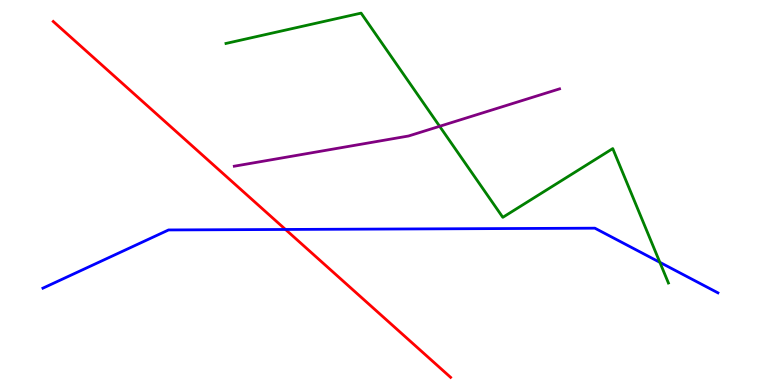[{'lines': ['blue', 'red'], 'intersections': [{'x': 3.68, 'y': 4.04}]}, {'lines': ['green', 'red'], 'intersections': []}, {'lines': ['purple', 'red'], 'intersections': []}, {'lines': ['blue', 'green'], 'intersections': [{'x': 8.51, 'y': 3.19}]}, {'lines': ['blue', 'purple'], 'intersections': []}, {'lines': ['green', 'purple'], 'intersections': [{'x': 5.67, 'y': 6.72}]}]